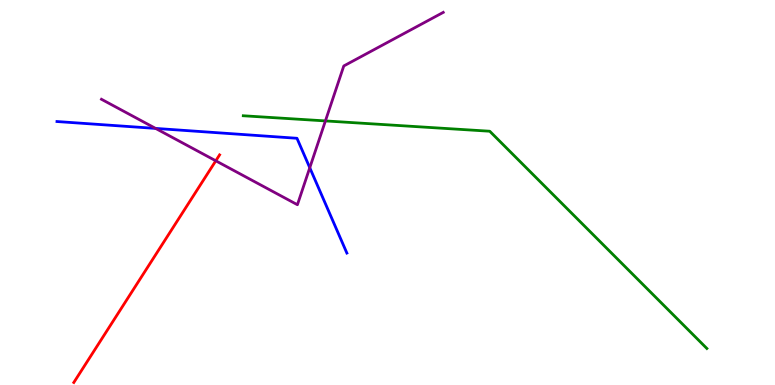[{'lines': ['blue', 'red'], 'intersections': []}, {'lines': ['green', 'red'], 'intersections': []}, {'lines': ['purple', 'red'], 'intersections': [{'x': 2.78, 'y': 5.82}]}, {'lines': ['blue', 'green'], 'intersections': []}, {'lines': ['blue', 'purple'], 'intersections': [{'x': 2.01, 'y': 6.66}, {'x': 4.0, 'y': 5.64}]}, {'lines': ['green', 'purple'], 'intersections': [{'x': 4.2, 'y': 6.86}]}]